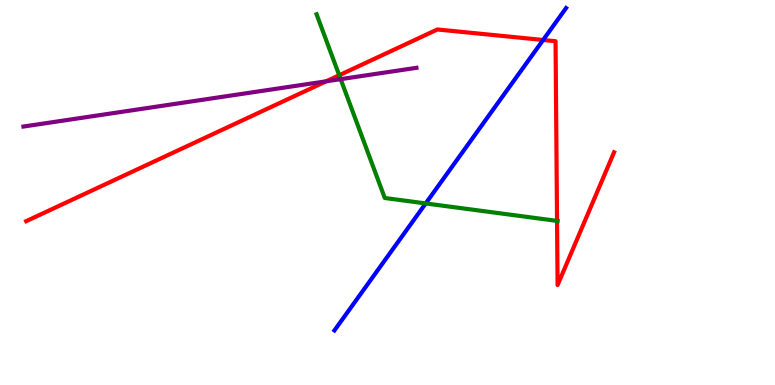[{'lines': ['blue', 'red'], 'intersections': [{'x': 7.01, 'y': 8.96}]}, {'lines': ['green', 'red'], 'intersections': [{'x': 4.38, 'y': 8.05}, {'x': 7.19, 'y': 4.26}]}, {'lines': ['purple', 'red'], 'intersections': [{'x': 4.21, 'y': 7.89}]}, {'lines': ['blue', 'green'], 'intersections': [{'x': 5.49, 'y': 4.72}]}, {'lines': ['blue', 'purple'], 'intersections': []}, {'lines': ['green', 'purple'], 'intersections': [{'x': 4.4, 'y': 7.94}]}]